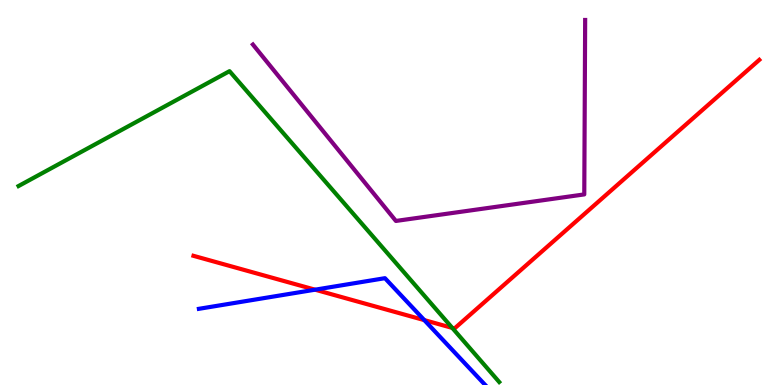[{'lines': ['blue', 'red'], 'intersections': [{'x': 4.07, 'y': 2.48}, {'x': 5.48, 'y': 1.69}]}, {'lines': ['green', 'red'], 'intersections': [{'x': 5.84, 'y': 1.48}]}, {'lines': ['purple', 'red'], 'intersections': []}, {'lines': ['blue', 'green'], 'intersections': []}, {'lines': ['blue', 'purple'], 'intersections': []}, {'lines': ['green', 'purple'], 'intersections': []}]